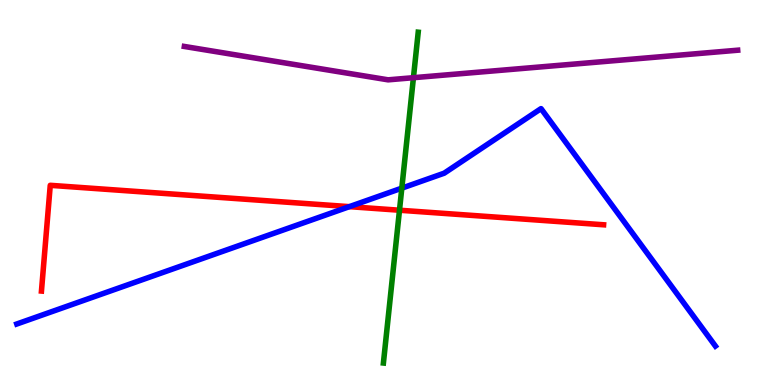[{'lines': ['blue', 'red'], 'intersections': [{'x': 4.51, 'y': 4.63}]}, {'lines': ['green', 'red'], 'intersections': [{'x': 5.15, 'y': 4.54}]}, {'lines': ['purple', 'red'], 'intersections': []}, {'lines': ['blue', 'green'], 'intersections': [{'x': 5.18, 'y': 5.11}]}, {'lines': ['blue', 'purple'], 'intersections': []}, {'lines': ['green', 'purple'], 'intersections': [{'x': 5.33, 'y': 7.98}]}]